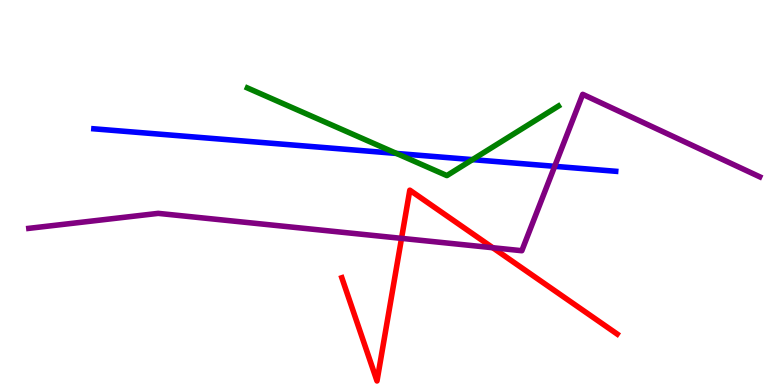[{'lines': ['blue', 'red'], 'intersections': []}, {'lines': ['green', 'red'], 'intersections': []}, {'lines': ['purple', 'red'], 'intersections': [{'x': 5.18, 'y': 3.81}, {'x': 6.36, 'y': 3.57}]}, {'lines': ['blue', 'green'], 'intersections': [{'x': 5.12, 'y': 6.01}, {'x': 6.1, 'y': 5.85}]}, {'lines': ['blue', 'purple'], 'intersections': [{'x': 7.16, 'y': 5.68}]}, {'lines': ['green', 'purple'], 'intersections': []}]